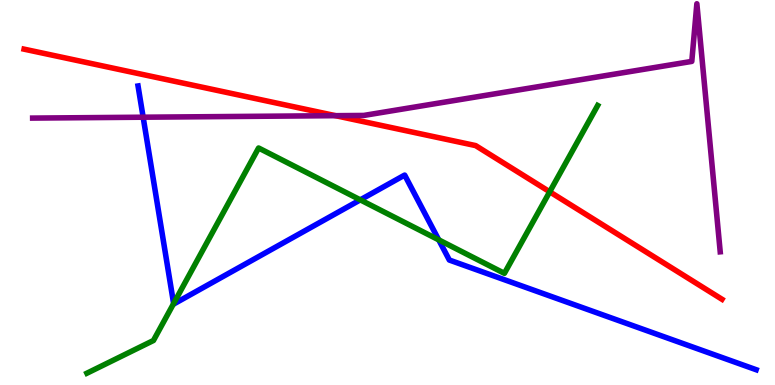[{'lines': ['blue', 'red'], 'intersections': []}, {'lines': ['green', 'red'], 'intersections': [{'x': 7.09, 'y': 5.02}]}, {'lines': ['purple', 'red'], 'intersections': [{'x': 4.33, 'y': 7.0}]}, {'lines': ['blue', 'green'], 'intersections': [{'x': 2.24, 'y': 2.12}, {'x': 4.65, 'y': 4.81}, {'x': 5.66, 'y': 3.77}]}, {'lines': ['blue', 'purple'], 'intersections': [{'x': 1.85, 'y': 6.96}]}, {'lines': ['green', 'purple'], 'intersections': []}]